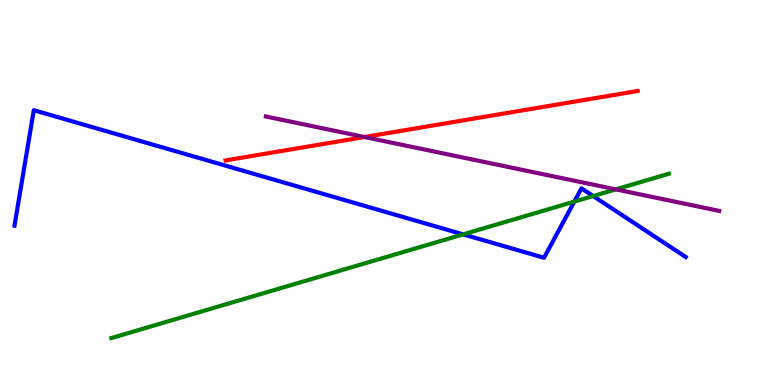[{'lines': ['blue', 'red'], 'intersections': []}, {'lines': ['green', 'red'], 'intersections': []}, {'lines': ['purple', 'red'], 'intersections': [{'x': 4.7, 'y': 6.44}]}, {'lines': ['blue', 'green'], 'intersections': [{'x': 5.98, 'y': 3.91}, {'x': 7.41, 'y': 4.76}, {'x': 7.65, 'y': 4.91}]}, {'lines': ['blue', 'purple'], 'intersections': []}, {'lines': ['green', 'purple'], 'intersections': [{'x': 7.95, 'y': 5.08}]}]